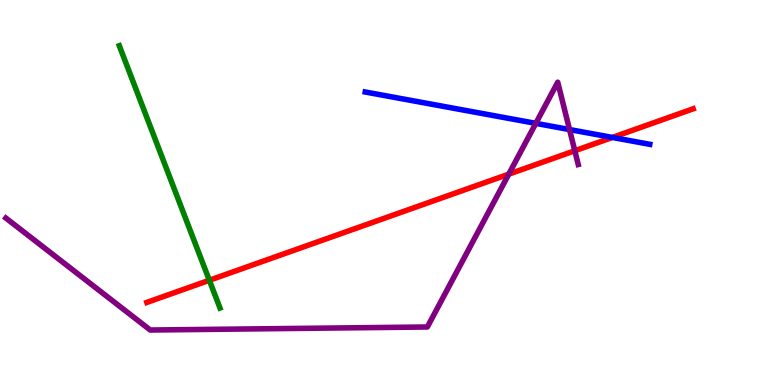[{'lines': ['blue', 'red'], 'intersections': [{'x': 7.9, 'y': 6.43}]}, {'lines': ['green', 'red'], 'intersections': [{'x': 2.7, 'y': 2.72}]}, {'lines': ['purple', 'red'], 'intersections': [{'x': 6.56, 'y': 5.48}, {'x': 7.42, 'y': 6.08}]}, {'lines': ['blue', 'green'], 'intersections': []}, {'lines': ['blue', 'purple'], 'intersections': [{'x': 6.91, 'y': 6.8}, {'x': 7.35, 'y': 6.63}]}, {'lines': ['green', 'purple'], 'intersections': []}]